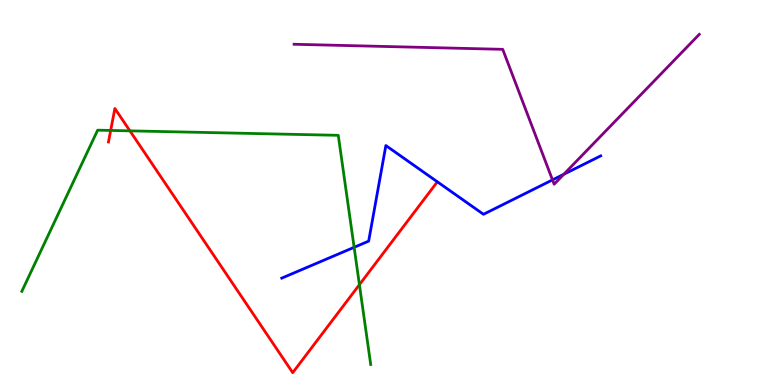[{'lines': ['blue', 'red'], 'intersections': []}, {'lines': ['green', 'red'], 'intersections': [{'x': 1.43, 'y': 6.61}, {'x': 1.68, 'y': 6.6}, {'x': 4.64, 'y': 2.61}]}, {'lines': ['purple', 'red'], 'intersections': []}, {'lines': ['blue', 'green'], 'intersections': [{'x': 4.57, 'y': 3.58}]}, {'lines': ['blue', 'purple'], 'intersections': [{'x': 7.13, 'y': 5.33}, {'x': 7.27, 'y': 5.47}]}, {'lines': ['green', 'purple'], 'intersections': []}]